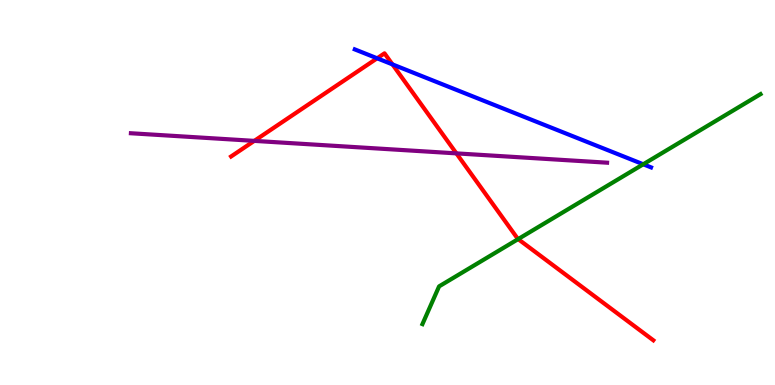[{'lines': ['blue', 'red'], 'intersections': [{'x': 4.87, 'y': 8.49}, {'x': 5.06, 'y': 8.33}]}, {'lines': ['green', 'red'], 'intersections': [{'x': 6.69, 'y': 3.79}]}, {'lines': ['purple', 'red'], 'intersections': [{'x': 3.28, 'y': 6.34}, {'x': 5.89, 'y': 6.02}]}, {'lines': ['blue', 'green'], 'intersections': [{'x': 8.3, 'y': 5.73}]}, {'lines': ['blue', 'purple'], 'intersections': []}, {'lines': ['green', 'purple'], 'intersections': []}]